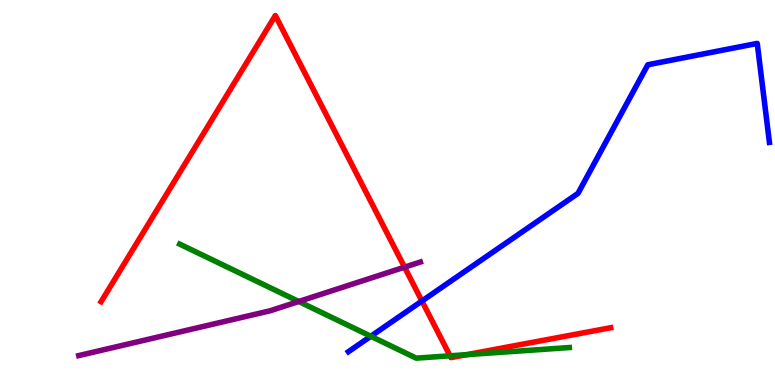[{'lines': ['blue', 'red'], 'intersections': [{'x': 5.44, 'y': 2.18}]}, {'lines': ['green', 'red'], 'intersections': [{'x': 5.81, 'y': 0.758}, {'x': 6.02, 'y': 0.788}]}, {'lines': ['purple', 'red'], 'intersections': [{'x': 5.22, 'y': 3.06}]}, {'lines': ['blue', 'green'], 'intersections': [{'x': 4.78, 'y': 1.27}]}, {'lines': ['blue', 'purple'], 'intersections': []}, {'lines': ['green', 'purple'], 'intersections': [{'x': 3.85, 'y': 2.17}]}]